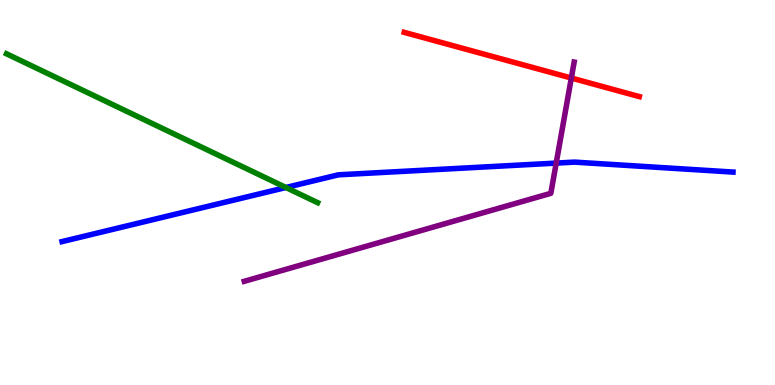[{'lines': ['blue', 'red'], 'intersections': []}, {'lines': ['green', 'red'], 'intersections': []}, {'lines': ['purple', 'red'], 'intersections': [{'x': 7.37, 'y': 7.97}]}, {'lines': ['blue', 'green'], 'intersections': [{'x': 3.69, 'y': 5.13}]}, {'lines': ['blue', 'purple'], 'intersections': [{'x': 7.18, 'y': 5.76}]}, {'lines': ['green', 'purple'], 'intersections': []}]